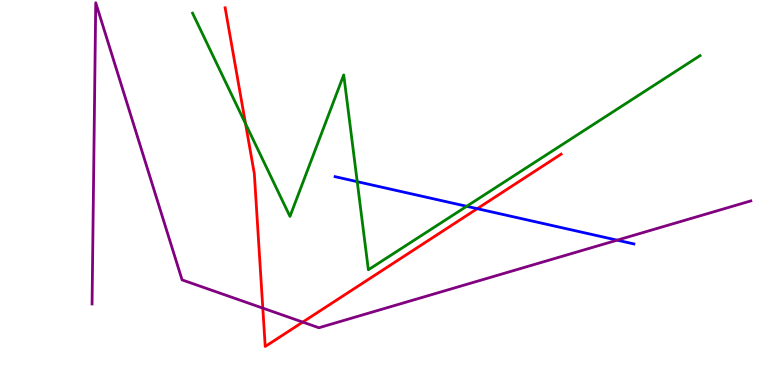[{'lines': ['blue', 'red'], 'intersections': [{'x': 6.16, 'y': 4.58}]}, {'lines': ['green', 'red'], 'intersections': [{'x': 3.17, 'y': 6.79}]}, {'lines': ['purple', 'red'], 'intersections': [{'x': 3.39, 'y': 2.0}, {'x': 3.91, 'y': 1.63}]}, {'lines': ['blue', 'green'], 'intersections': [{'x': 4.61, 'y': 5.28}, {'x': 6.02, 'y': 4.64}]}, {'lines': ['blue', 'purple'], 'intersections': [{'x': 7.96, 'y': 3.76}]}, {'lines': ['green', 'purple'], 'intersections': []}]